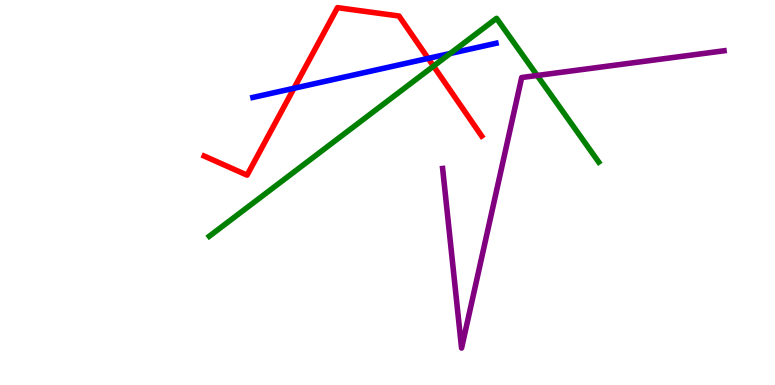[{'lines': ['blue', 'red'], 'intersections': [{'x': 3.79, 'y': 7.71}, {'x': 5.52, 'y': 8.48}]}, {'lines': ['green', 'red'], 'intersections': [{'x': 5.59, 'y': 8.28}]}, {'lines': ['purple', 'red'], 'intersections': []}, {'lines': ['blue', 'green'], 'intersections': [{'x': 5.81, 'y': 8.61}]}, {'lines': ['blue', 'purple'], 'intersections': []}, {'lines': ['green', 'purple'], 'intersections': [{'x': 6.93, 'y': 8.04}]}]